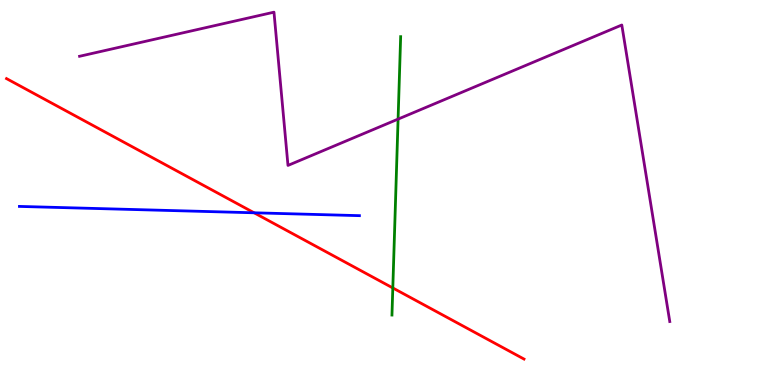[{'lines': ['blue', 'red'], 'intersections': [{'x': 3.28, 'y': 4.47}]}, {'lines': ['green', 'red'], 'intersections': [{'x': 5.07, 'y': 2.52}]}, {'lines': ['purple', 'red'], 'intersections': []}, {'lines': ['blue', 'green'], 'intersections': []}, {'lines': ['blue', 'purple'], 'intersections': []}, {'lines': ['green', 'purple'], 'intersections': [{'x': 5.14, 'y': 6.91}]}]